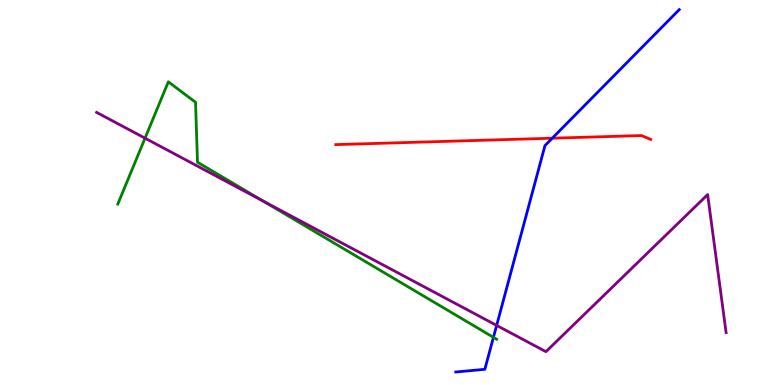[{'lines': ['blue', 'red'], 'intersections': [{'x': 7.13, 'y': 6.41}]}, {'lines': ['green', 'red'], 'intersections': []}, {'lines': ['purple', 'red'], 'intersections': []}, {'lines': ['blue', 'green'], 'intersections': [{'x': 6.37, 'y': 1.24}]}, {'lines': ['blue', 'purple'], 'intersections': [{'x': 6.41, 'y': 1.55}]}, {'lines': ['green', 'purple'], 'intersections': [{'x': 1.87, 'y': 6.41}, {'x': 3.4, 'y': 4.78}]}]